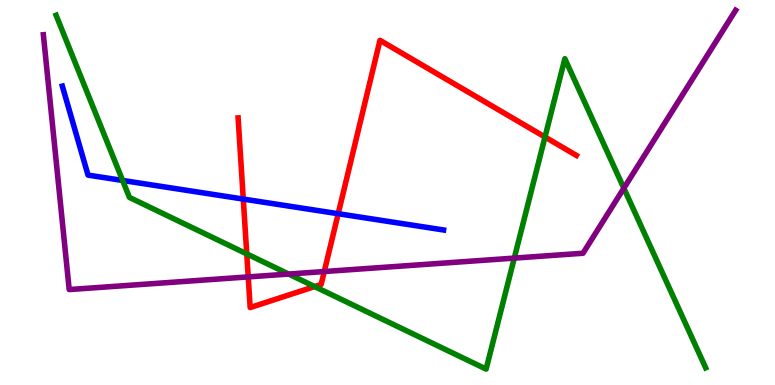[{'lines': ['blue', 'red'], 'intersections': [{'x': 3.14, 'y': 4.83}, {'x': 4.36, 'y': 4.45}]}, {'lines': ['green', 'red'], 'intersections': [{'x': 3.18, 'y': 3.41}, {'x': 4.06, 'y': 2.56}, {'x': 7.03, 'y': 6.44}]}, {'lines': ['purple', 'red'], 'intersections': [{'x': 3.2, 'y': 2.81}, {'x': 4.18, 'y': 2.95}]}, {'lines': ['blue', 'green'], 'intersections': [{'x': 1.58, 'y': 5.31}]}, {'lines': ['blue', 'purple'], 'intersections': []}, {'lines': ['green', 'purple'], 'intersections': [{'x': 3.72, 'y': 2.88}, {'x': 6.64, 'y': 3.3}, {'x': 8.05, 'y': 5.11}]}]